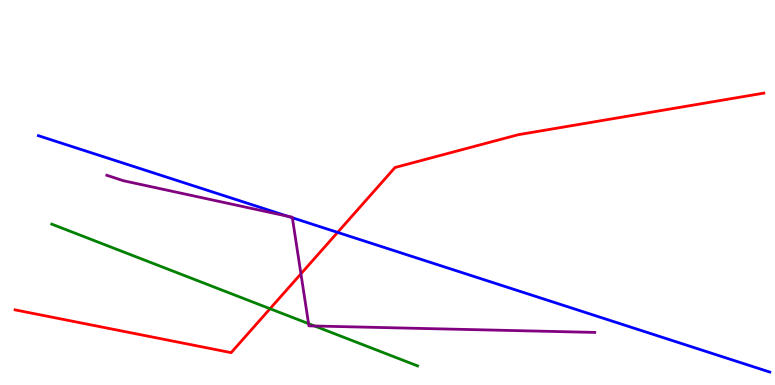[{'lines': ['blue', 'red'], 'intersections': [{'x': 4.36, 'y': 3.96}]}, {'lines': ['green', 'red'], 'intersections': [{'x': 3.48, 'y': 1.98}]}, {'lines': ['purple', 'red'], 'intersections': [{'x': 3.88, 'y': 2.89}]}, {'lines': ['blue', 'green'], 'intersections': []}, {'lines': ['blue', 'purple'], 'intersections': [{'x': 3.71, 'y': 4.38}, {'x': 3.77, 'y': 4.34}]}, {'lines': ['green', 'purple'], 'intersections': [{'x': 3.98, 'y': 1.59}, {'x': 4.06, 'y': 1.53}]}]